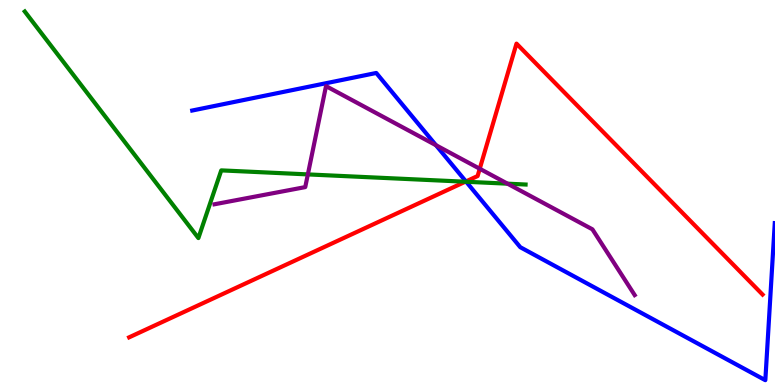[{'lines': ['blue', 'red'], 'intersections': [{'x': 6.01, 'y': 5.29}]}, {'lines': ['green', 'red'], 'intersections': [{'x': 6.0, 'y': 5.28}]}, {'lines': ['purple', 'red'], 'intersections': [{'x': 6.19, 'y': 5.62}]}, {'lines': ['blue', 'green'], 'intersections': [{'x': 6.02, 'y': 5.28}]}, {'lines': ['blue', 'purple'], 'intersections': [{'x': 5.63, 'y': 6.23}]}, {'lines': ['green', 'purple'], 'intersections': [{'x': 3.97, 'y': 5.47}, {'x': 6.55, 'y': 5.23}]}]